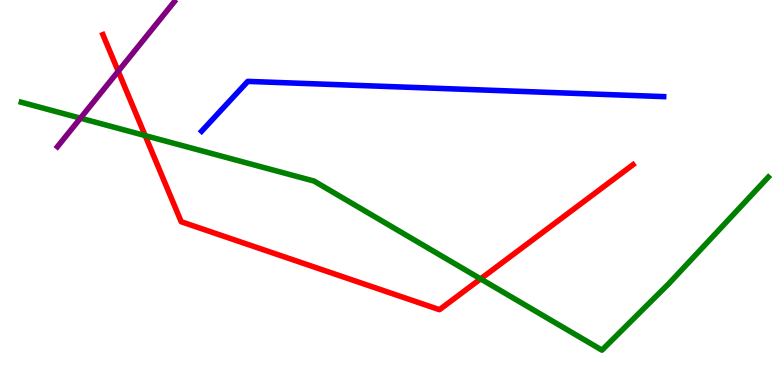[{'lines': ['blue', 'red'], 'intersections': []}, {'lines': ['green', 'red'], 'intersections': [{'x': 1.87, 'y': 6.48}, {'x': 6.2, 'y': 2.76}]}, {'lines': ['purple', 'red'], 'intersections': [{'x': 1.53, 'y': 8.15}]}, {'lines': ['blue', 'green'], 'intersections': []}, {'lines': ['blue', 'purple'], 'intersections': []}, {'lines': ['green', 'purple'], 'intersections': [{'x': 1.04, 'y': 6.93}]}]